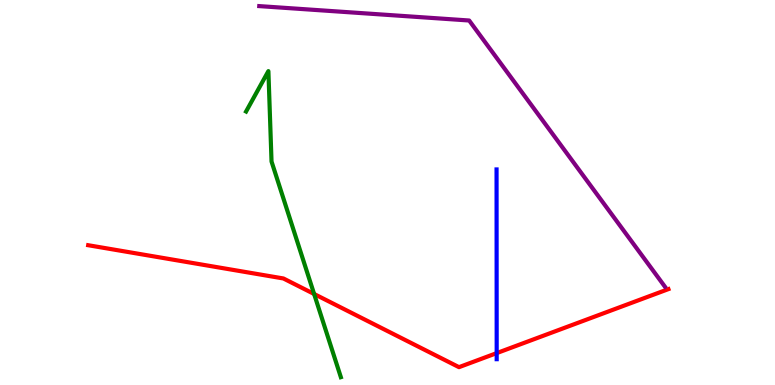[{'lines': ['blue', 'red'], 'intersections': [{'x': 6.41, 'y': 0.828}]}, {'lines': ['green', 'red'], 'intersections': [{'x': 4.05, 'y': 2.36}]}, {'lines': ['purple', 'red'], 'intersections': []}, {'lines': ['blue', 'green'], 'intersections': []}, {'lines': ['blue', 'purple'], 'intersections': []}, {'lines': ['green', 'purple'], 'intersections': []}]